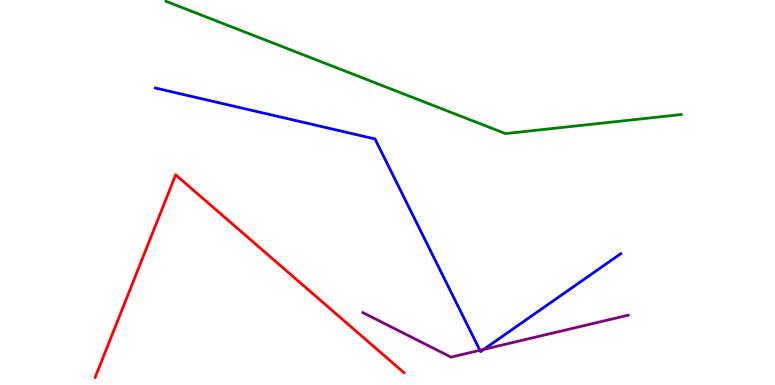[{'lines': ['blue', 'red'], 'intersections': []}, {'lines': ['green', 'red'], 'intersections': []}, {'lines': ['purple', 'red'], 'intersections': []}, {'lines': ['blue', 'green'], 'intersections': []}, {'lines': ['blue', 'purple'], 'intersections': [{'x': 6.19, 'y': 0.901}, {'x': 6.24, 'y': 0.925}]}, {'lines': ['green', 'purple'], 'intersections': []}]